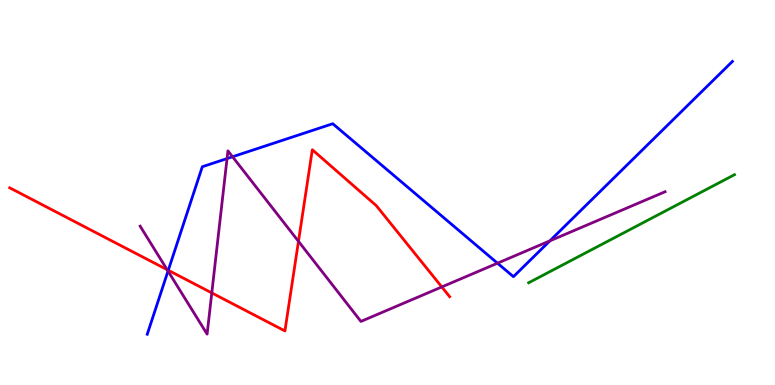[{'lines': ['blue', 'red'], 'intersections': [{'x': 2.17, 'y': 2.98}]}, {'lines': ['green', 'red'], 'intersections': []}, {'lines': ['purple', 'red'], 'intersections': [{'x': 2.16, 'y': 3.0}, {'x': 2.73, 'y': 2.39}, {'x': 3.85, 'y': 3.73}, {'x': 5.7, 'y': 2.55}]}, {'lines': ['blue', 'green'], 'intersections': []}, {'lines': ['blue', 'purple'], 'intersections': [{'x': 2.17, 'y': 2.96}, {'x': 2.93, 'y': 5.88}, {'x': 3.0, 'y': 5.93}, {'x': 6.42, 'y': 3.16}, {'x': 7.1, 'y': 3.74}]}, {'lines': ['green', 'purple'], 'intersections': []}]